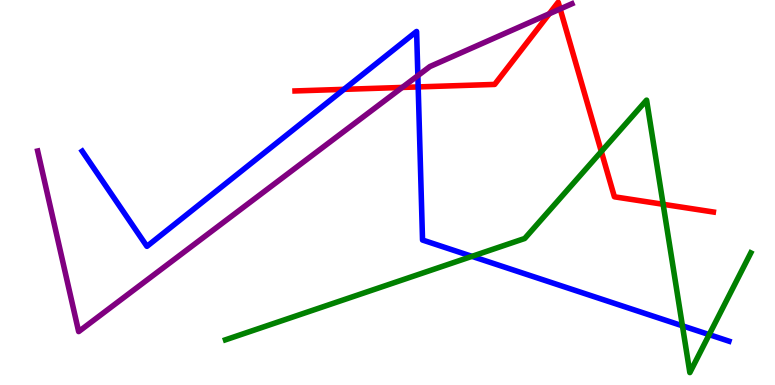[{'lines': ['blue', 'red'], 'intersections': [{'x': 4.44, 'y': 7.68}, {'x': 5.4, 'y': 7.74}]}, {'lines': ['green', 'red'], 'intersections': [{'x': 7.76, 'y': 6.06}, {'x': 8.56, 'y': 4.69}]}, {'lines': ['purple', 'red'], 'intersections': [{'x': 5.19, 'y': 7.73}, {'x': 7.09, 'y': 9.64}, {'x': 7.23, 'y': 9.77}]}, {'lines': ['blue', 'green'], 'intersections': [{'x': 6.09, 'y': 3.34}, {'x': 8.81, 'y': 1.54}, {'x': 9.15, 'y': 1.31}]}, {'lines': ['blue', 'purple'], 'intersections': [{'x': 5.39, 'y': 8.04}]}, {'lines': ['green', 'purple'], 'intersections': []}]